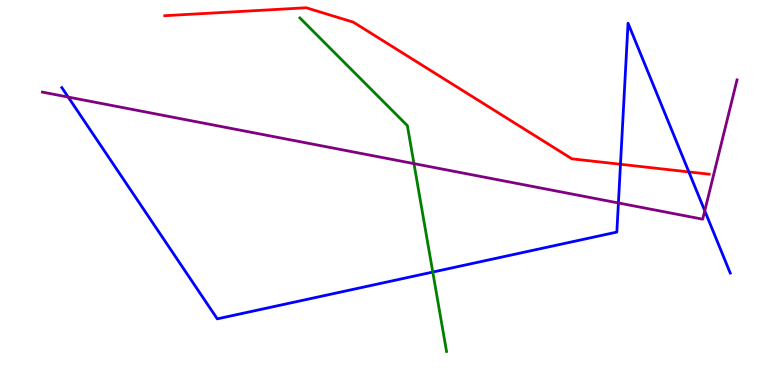[{'lines': ['blue', 'red'], 'intersections': [{'x': 8.01, 'y': 5.73}, {'x': 8.89, 'y': 5.53}]}, {'lines': ['green', 'red'], 'intersections': []}, {'lines': ['purple', 'red'], 'intersections': []}, {'lines': ['blue', 'green'], 'intersections': [{'x': 5.58, 'y': 2.93}]}, {'lines': ['blue', 'purple'], 'intersections': [{'x': 0.88, 'y': 7.48}, {'x': 7.98, 'y': 4.73}, {'x': 9.09, 'y': 4.53}]}, {'lines': ['green', 'purple'], 'intersections': [{'x': 5.34, 'y': 5.75}]}]